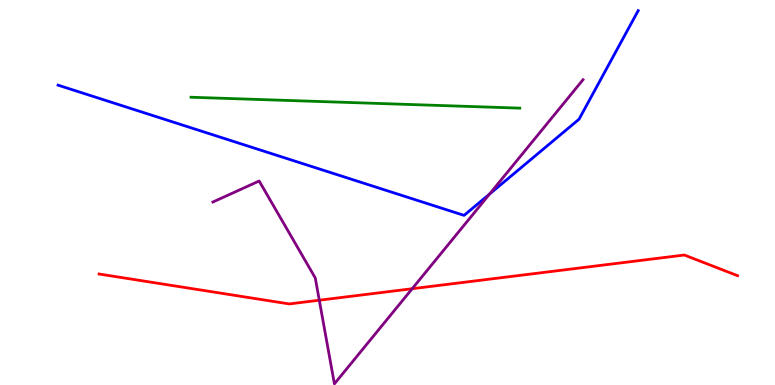[{'lines': ['blue', 'red'], 'intersections': []}, {'lines': ['green', 'red'], 'intersections': []}, {'lines': ['purple', 'red'], 'intersections': [{'x': 4.12, 'y': 2.2}, {'x': 5.32, 'y': 2.5}]}, {'lines': ['blue', 'green'], 'intersections': []}, {'lines': ['blue', 'purple'], 'intersections': [{'x': 6.32, 'y': 4.96}]}, {'lines': ['green', 'purple'], 'intersections': []}]